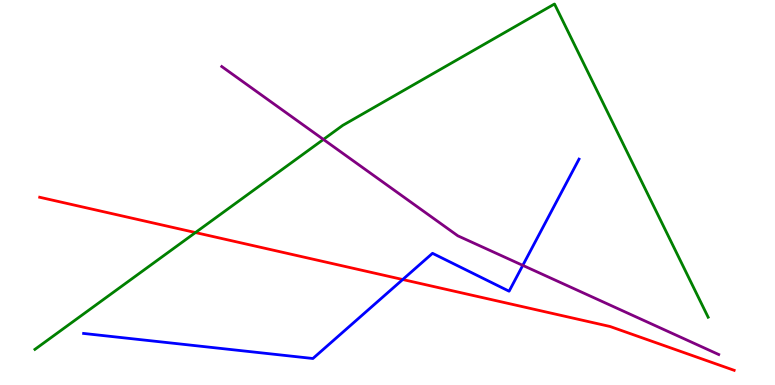[{'lines': ['blue', 'red'], 'intersections': [{'x': 5.2, 'y': 2.74}]}, {'lines': ['green', 'red'], 'intersections': [{'x': 2.52, 'y': 3.96}]}, {'lines': ['purple', 'red'], 'intersections': []}, {'lines': ['blue', 'green'], 'intersections': []}, {'lines': ['blue', 'purple'], 'intersections': [{'x': 6.75, 'y': 3.11}]}, {'lines': ['green', 'purple'], 'intersections': [{'x': 4.17, 'y': 6.38}]}]